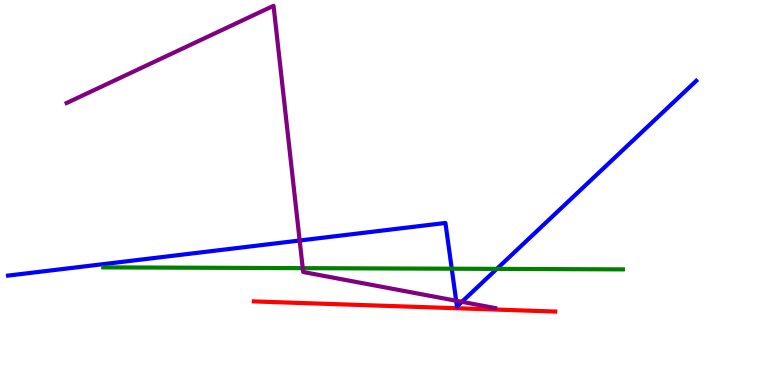[{'lines': ['blue', 'red'], 'intersections': []}, {'lines': ['green', 'red'], 'intersections': []}, {'lines': ['purple', 'red'], 'intersections': []}, {'lines': ['blue', 'green'], 'intersections': [{'x': 5.83, 'y': 3.02}, {'x': 6.41, 'y': 3.02}]}, {'lines': ['blue', 'purple'], 'intersections': [{'x': 3.87, 'y': 3.75}, {'x': 5.89, 'y': 2.19}, {'x': 5.96, 'y': 2.16}]}, {'lines': ['green', 'purple'], 'intersections': [{'x': 3.91, 'y': 3.04}]}]